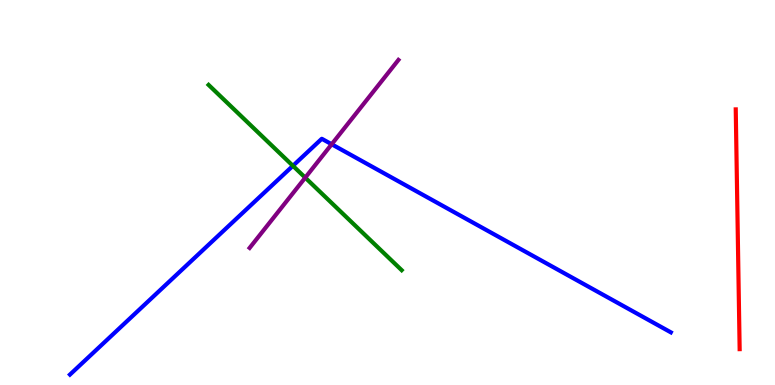[{'lines': ['blue', 'red'], 'intersections': []}, {'lines': ['green', 'red'], 'intersections': []}, {'lines': ['purple', 'red'], 'intersections': []}, {'lines': ['blue', 'green'], 'intersections': [{'x': 3.78, 'y': 5.69}]}, {'lines': ['blue', 'purple'], 'intersections': [{'x': 4.28, 'y': 6.25}]}, {'lines': ['green', 'purple'], 'intersections': [{'x': 3.94, 'y': 5.39}]}]